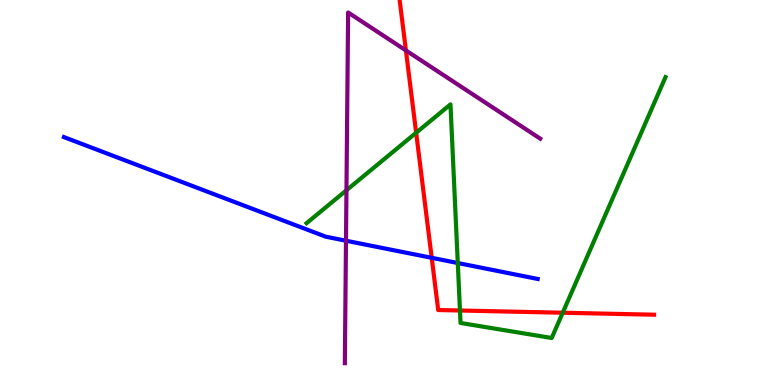[{'lines': ['blue', 'red'], 'intersections': [{'x': 5.57, 'y': 3.3}]}, {'lines': ['green', 'red'], 'intersections': [{'x': 5.37, 'y': 6.55}, {'x': 5.94, 'y': 1.94}, {'x': 7.26, 'y': 1.88}]}, {'lines': ['purple', 'red'], 'intersections': [{'x': 5.24, 'y': 8.69}]}, {'lines': ['blue', 'green'], 'intersections': [{'x': 5.91, 'y': 3.17}]}, {'lines': ['blue', 'purple'], 'intersections': [{'x': 4.46, 'y': 3.75}]}, {'lines': ['green', 'purple'], 'intersections': [{'x': 4.47, 'y': 5.06}]}]